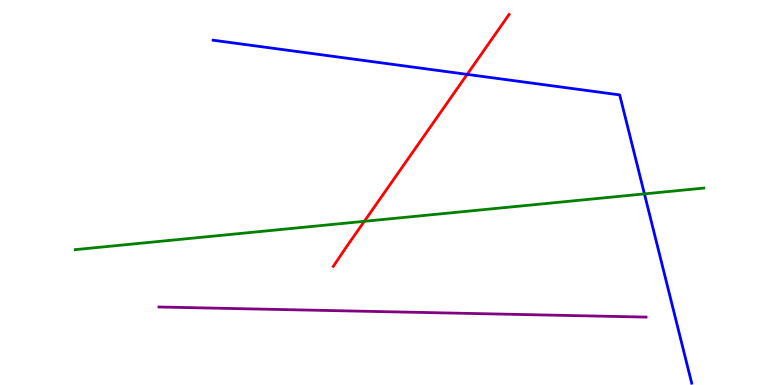[{'lines': ['blue', 'red'], 'intersections': [{'x': 6.03, 'y': 8.07}]}, {'lines': ['green', 'red'], 'intersections': [{'x': 4.7, 'y': 4.25}]}, {'lines': ['purple', 'red'], 'intersections': []}, {'lines': ['blue', 'green'], 'intersections': [{'x': 8.32, 'y': 4.96}]}, {'lines': ['blue', 'purple'], 'intersections': []}, {'lines': ['green', 'purple'], 'intersections': []}]